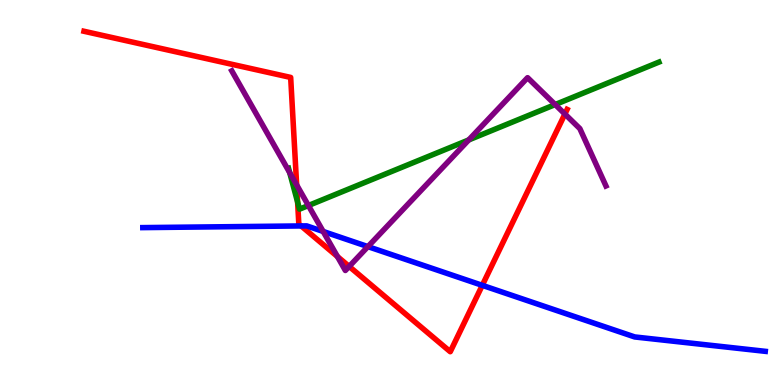[{'lines': ['blue', 'red'], 'intersections': [{'x': 3.89, 'y': 4.13}, {'x': 6.22, 'y': 2.59}]}, {'lines': ['green', 'red'], 'intersections': [{'x': 3.84, 'y': 4.75}]}, {'lines': ['purple', 'red'], 'intersections': [{'x': 3.83, 'y': 5.2}, {'x': 4.35, 'y': 3.34}, {'x': 4.51, 'y': 3.08}, {'x': 7.29, 'y': 7.04}]}, {'lines': ['blue', 'green'], 'intersections': []}, {'lines': ['blue', 'purple'], 'intersections': [{'x': 4.17, 'y': 3.99}, {'x': 4.75, 'y': 3.59}]}, {'lines': ['green', 'purple'], 'intersections': [{'x': 3.74, 'y': 5.52}, {'x': 3.98, 'y': 4.66}, {'x': 6.05, 'y': 6.37}, {'x': 7.16, 'y': 7.28}]}]